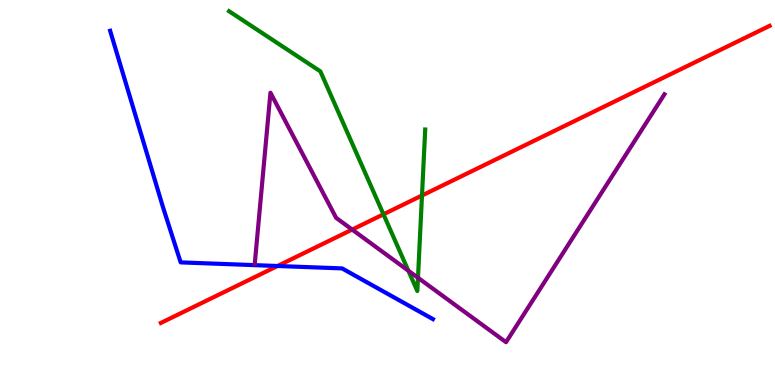[{'lines': ['blue', 'red'], 'intersections': [{'x': 3.58, 'y': 3.09}]}, {'lines': ['green', 'red'], 'intersections': [{'x': 4.95, 'y': 4.43}, {'x': 5.45, 'y': 4.92}]}, {'lines': ['purple', 'red'], 'intersections': [{'x': 4.54, 'y': 4.04}]}, {'lines': ['blue', 'green'], 'intersections': []}, {'lines': ['blue', 'purple'], 'intersections': []}, {'lines': ['green', 'purple'], 'intersections': [{'x': 5.27, 'y': 2.97}, {'x': 5.39, 'y': 2.79}]}]